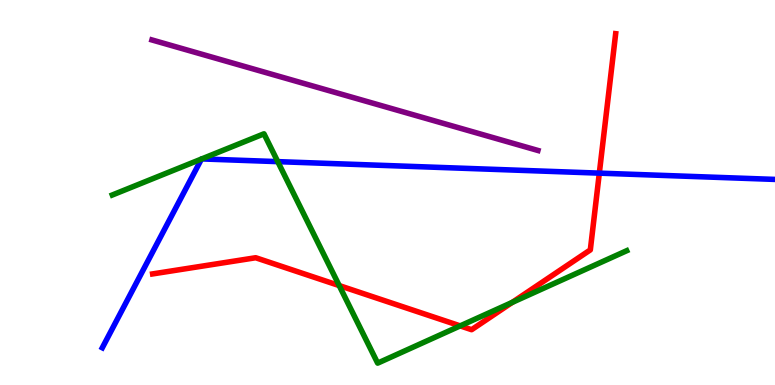[{'lines': ['blue', 'red'], 'intersections': [{'x': 7.73, 'y': 5.5}]}, {'lines': ['green', 'red'], 'intersections': [{'x': 4.38, 'y': 2.58}, {'x': 5.94, 'y': 1.54}, {'x': 6.61, 'y': 2.15}]}, {'lines': ['purple', 'red'], 'intersections': []}, {'lines': ['blue', 'green'], 'intersections': [{'x': 2.6, 'y': 5.87}, {'x': 2.6, 'y': 5.87}, {'x': 3.58, 'y': 5.8}]}, {'lines': ['blue', 'purple'], 'intersections': []}, {'lines': ['green', 'purple'], 'intersections': []}]